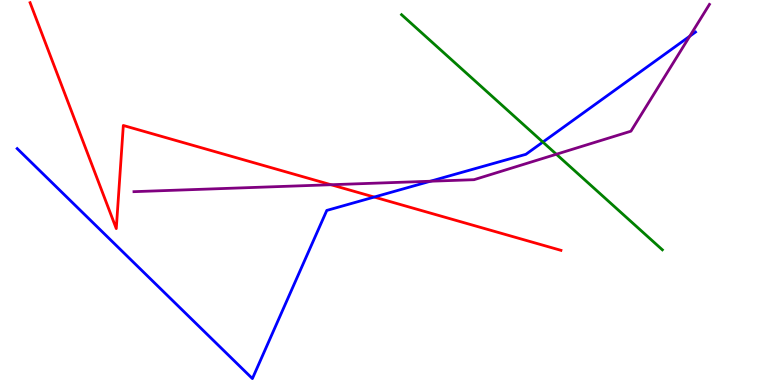[{'lines': ['blue', 'red'], 'intersections': [{'x': 4.83, 'y': 4.88}]}, {'lines': ['green', 'red'], 'intersections': []}, {'lines': ['purple', 'red'], 'intersections': [{'x': 4.27, 'y': 5.2}]}, {'lines': ['blue', 'green'], 'intersections': [{'x': 7.0, 'y': 6.31}]}, {'lines': ['blue', 'purple'], 'intersections': [{'x': 5.55, 'y': 5.29}, {'x': 8.9, 'y': 9.06}]}, {'lines': ['green', 'purple'], 'intersections': [{'x': 7.18, 'y': 5.99}]}]